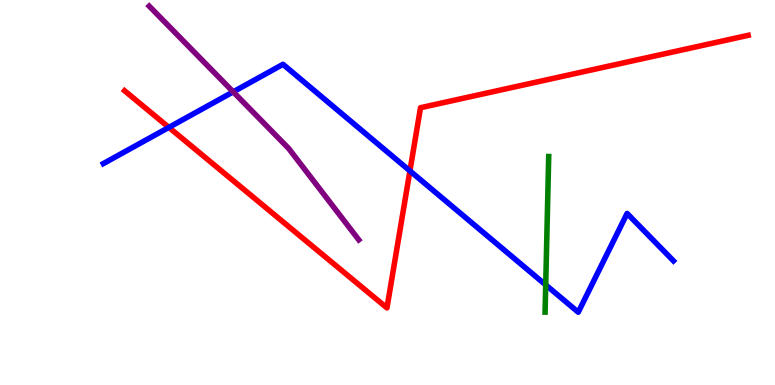[{'lines': ['blue', 'red'], 'intersections': [{'x': 2.18, 'y': 6.69}, {'x': 5.29, 'y': 5.56}]}, {'lines': ['green', 'red'], 'intersections': []}, {'lines': ['purple', 'red'], 'intersections': []}, {'lines': ['blue', 'green'], 'intersections': [{'x': 7.04, 'y': 2.6}]}, {'lines': ['blue', 'purple'], 'intersections': [{'x': 3.01, 'y': 7.61}]}, {'lines': ['green', 'purple'], 'intersections': []}]